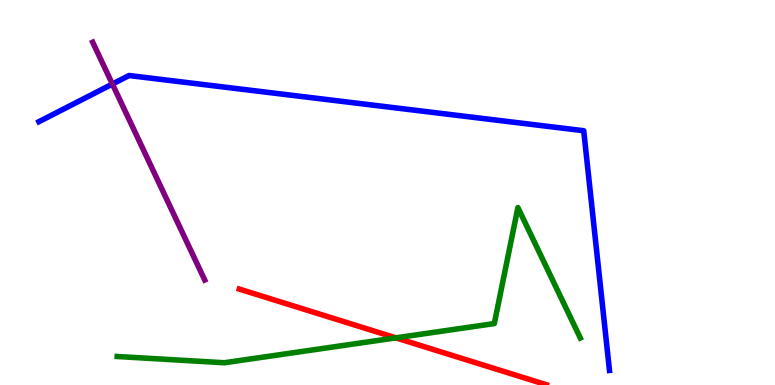[{'lines': ['blue', 'red'], 'intersections': []}, {'lines': ['green', 'red'], 'intersections': [{'x': 5.11, 'y': 1.22}]}, {'lines': ['purple', 'red'], 'intersections': []}, {'lines': ['blue', 'green'], 'intersections': []}, {'lines': ['blue', 'purple'], 'intersections': [{'x': 1.45, 'y': 7.82}]}, {'lines': ['green', 'purple'], 'intersections': []}]